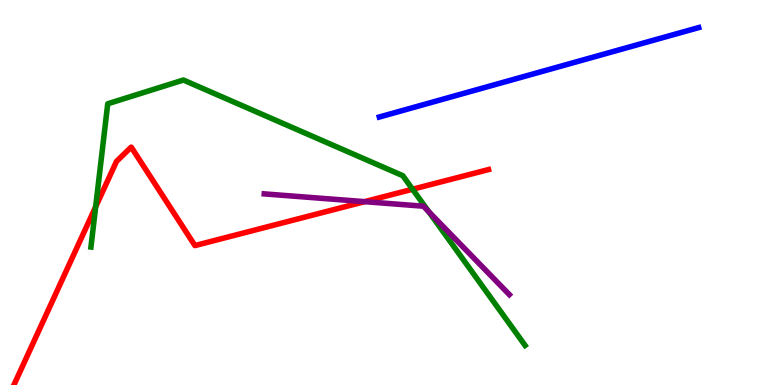[{'lines': ['blue', 'red'], 'intersections': []}, {'lines': ['green', 'red'], 'intersections': [{'x': 1.23, 'y': 4.63}, {'x': 5.32, 'y': 5.08}]}, {'lines': ['purple', 'red'], 'intersections': [{'x': 4.7, 'y': 4.76}]}, {'lines': ['blue', 'green'], 'intersections': []}, {'lines': ['blue', 'purple'], 'intersections': []}, {'lines': ['green', 'purple'], 'intersections': [{'x': 5.53, 'y': 4.5}]}]